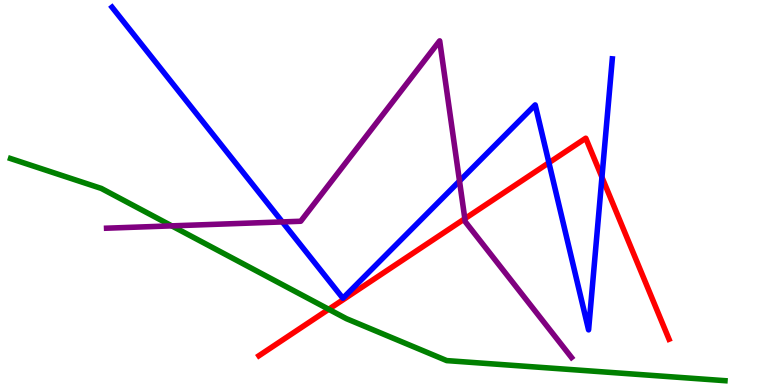[{'lines': ['blue', 'red'], 'intersections': [{'x': 7.08, 'y': 5.77}, {'x': 7.77, 'y': 5.4}]}, {'lines': ['green', 'red'], 'intersections': [{'x': 4.24, 'y': 1.97}]}, {'lines': ['purple', 'red'], 'intersections': [{'x': 6.0, 'y': 4.32}]}, {'lines': ['blue', 'green'], 'intersections': []}, {'lines': ['blue', 'purple'], 'intersections': [{'x': 3.64, 'y': 4.24}, {'x': 5.93, 'y': 5.3}]}, {'lines': ['green', 'purple'], 'intersections': [{'x': 2.22, 'y': 4.13}]}]